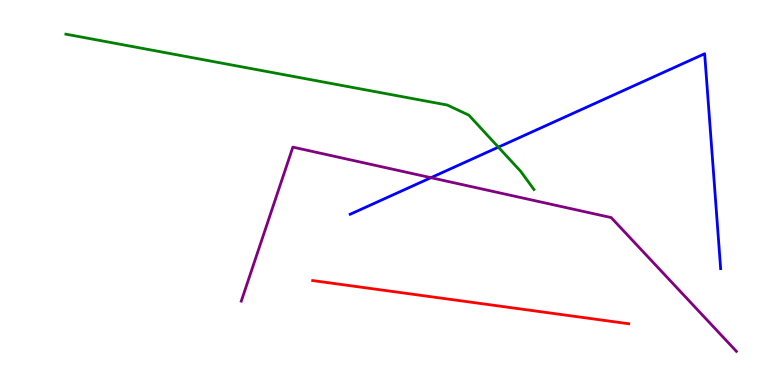[{'lines': ['blue', 'red'], 'intersections': []}, {'lines': ['green', 'red'], 'intersections': []}, {'lines': ['purple', 'red'], 'intersections': []}, {'lines': ['blue', 'green'], 'intersections': [{'x': 6.43, 'y': 6.18}]}, {'lines': ['blue', 'purple'], 'intersections': [{'x': 5.56, 'y': 5.38}]}, {'lines': ['green', 'purple'], 'intersections': []}]